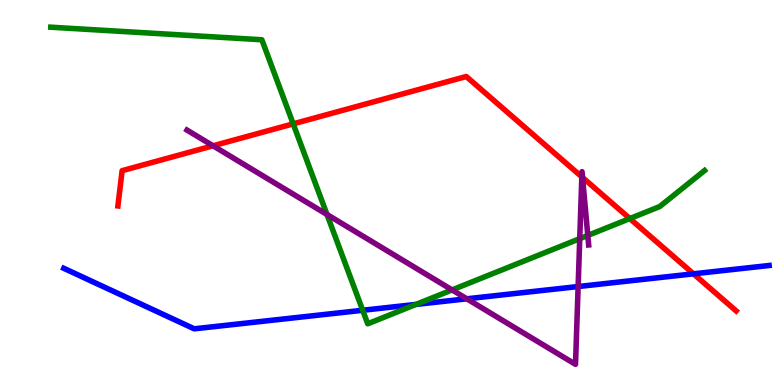[{'lines': ['blue', 'red'], 'intersections': [{'x': 8.95, 'y': 2.89}]}, {'lines': ['green', 'red'], 'intersections': [{'x': 3.78, 'y': 6.78}, {'x': 8.13, 'y': 4.32}]}, {'lines': ['purple', 'red'], 'intersections': [{'x': 2.75, 'y': 6.21}, {'x': 7.51, 'y': 5.41}, {'x': 7.52, 'y': 5.39}]}, {'lines': ['blue', 'green'], 'intersections': [{'x': 4.68, 'y': 1.94}, {'x': 5.37, 'y': 2.09}]}, {'lines': ['blue', 'purple'], 'intersections': [{'x': 6.02, 'y': 2.24}, {'x': 7.46, 'y': 2.56}]}, {'lines': ['green', 'purple'], 'intersections': [{'x': 4.22, 'y': 4.43}, {'x': 5.83, 'y': 2.47}, {'x': 7.48, 'y': 3.8}, {'x': 7.58, 'y': 3.88}]}]